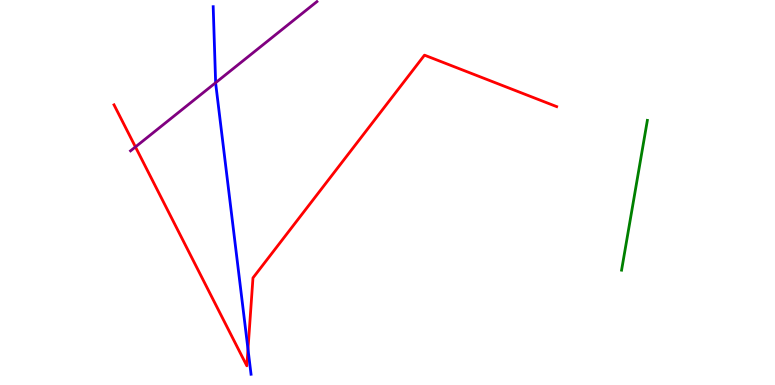[{'lines': ['blue', 'red'], 'intersections': [{'x': 3.2, 'y': 0.93}]}, {'lines': ['green', 'red'], 'intersections': []}, {'lines': ['purple', 'red'], 'intersections': [{'x': 1.75, 'y': 6.18}]}, {'lines': ['blue', 'green'], 'intersections': []}, {'lines': ['blue', 'purple'], 'intersections': [{'x': 2.78, 'y': 7.85}]}, {'lines': ['green', 'purple'], 'intersections': []}]